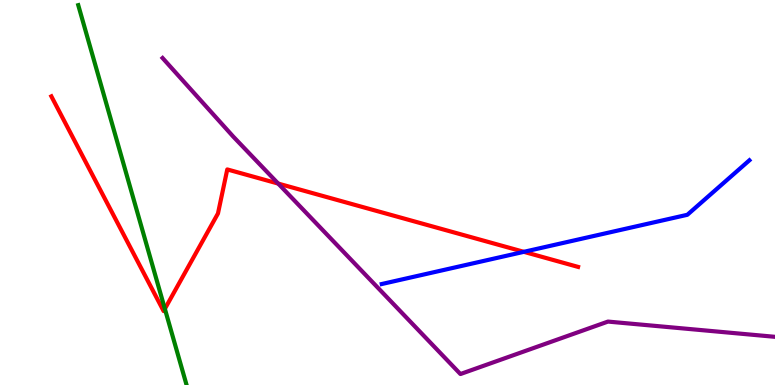[{'lines': ['blue', 'red'], 'intersections': [{'x': 6.76, 'y': 3.46}]}, {'lines': ['green', 'red'], 'intersections': [{'x': 2.13, 'y': 1.98}]}, {'lines': ['purple', 'red'], 'intersections': [{'x': 3.59, 'y': 5.23}]}, {'lines': ['blue', 'green'], 'intersections': []}, {'lines': ['blue', 'purple'], 'intersections': []}, {'lines': ['green', 'purple'], 'intersections': []}]